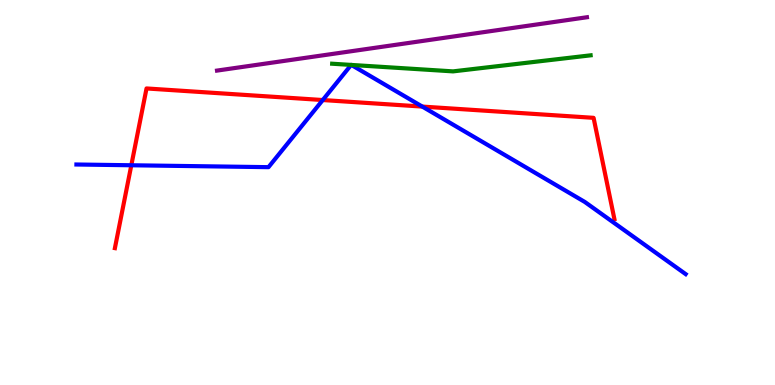[{'lines': ['blue', 'red'], 'intersections': [{'x': 1.69, 'y': 5.71}, {'x': 4.16, 'y': 7.4}, {'x': 5.45, 'y': 7.23}]}, {'lines': ['green', 'red'], 'intersections': []}, {'lines': ['purple', 'red'], 'intersections': []}, {'lines': ['blue', 'green'], 'intersections': [{'x': 4.53, 'y': 8.31}, {'x': 4.53, 'y': 8.31}]}, {'lines': ['blue', 'purple'], 'intersections': []}, {'lines': ['green', 'purple'], 'intersections': []}]